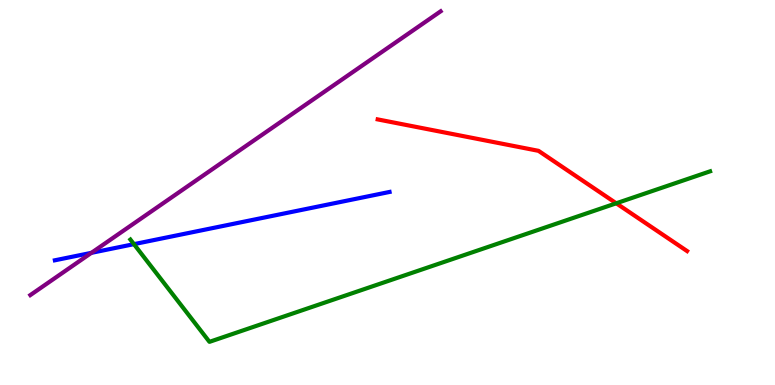[{'lines': ['blue', 'red'], 'intersections': []}, {'lines': ['green', 'red'], 'intersections': [{'x': 7.95, 'y': 4.72}]}, {'lines': ['purple', 'red'], 'intersections': []}, {'lines': ['blue', 'green'], 'intersections': [{'x': 1.73, 'y': 3.66}]}, {'lines': ['blue', 'purple'], 'intersections': [{'x': 1.18, 'y': 3.43}]}, {'lines': ['green', 'purple'], 'intersections': []}]